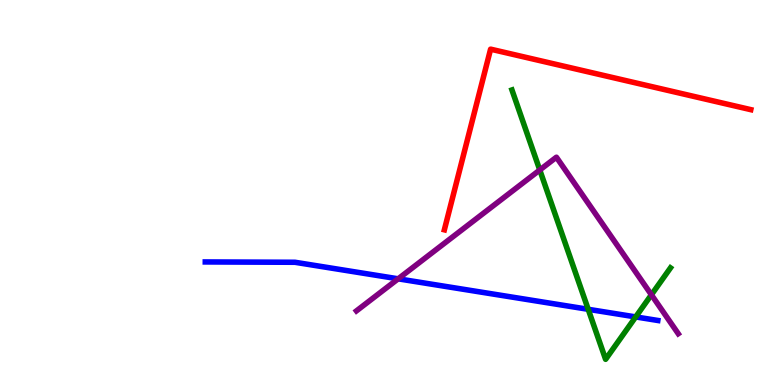[{'lines': ['blue', 'red'], 'intersections': []}, {'lines': ['green', 'red'], 'intersections': []}, {'lines': ['purple', 'red'], 'intersections': []}, {'lines': ['blue', 'green'], 'intersections': [{'x': 7.59, 'y': 1.97}, {'x': 8.2, 'y': 1.77}]}, {'lines': ['blue', 'purple'], 'intersections': [{'x': 5.14, 'y': 2.76}]}, {'lines': ['green', 'purple'], 'intersections': [{'x': 6.96, 'y': 5.58}, {'x': 8.41, 'y': 2.34}]}]